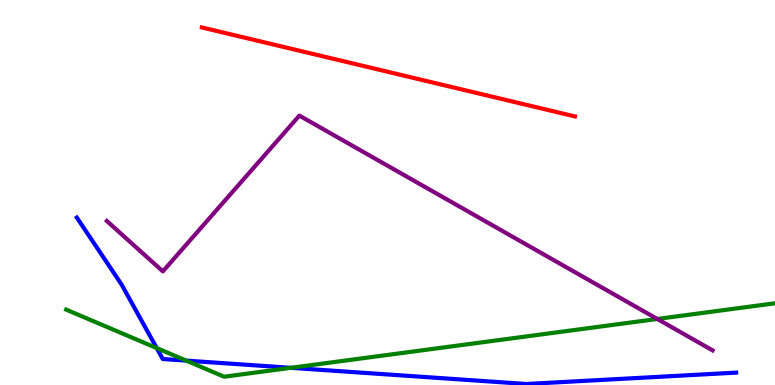[{'lines': ['blue', 'red'], 'intersections': []}, {'lines': ['green', 'red'], 'intersections': []}, {'lines': ['purple', 'red'], 'intersections': []}, {'lines': ['blue', 'green'], 'intersections': [{'x': 2.02, 'y': 0.959}, {'x': 2.4, 'y': 0.633}, {'x': 3.75, 'y': 0.446}]}, {'lines': ['blue', 'purple'], 'intersections': []}, {'lines': ['green', 'purple'], 'intersections': [{'x': 8.48, 'y': 1.72}]}]